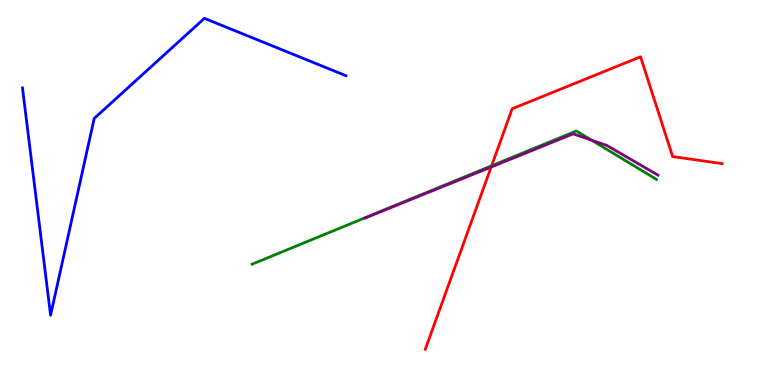[{'lines': ['blue', 'red'], 'intersections': []}, {'lines': ['green', 'red'], 'intersections': [{'x': 6.34, 'y': 5.69}]}, {'lines': ['purple', 'red'], 'intersections': [{'x': 6.34, 'y': 5.66}]}, {'lines': ['blue', 'green'], 'intersections': []}, {'lines': ['blue', 'purple'], 'intersections': []}, {'lines': ['green', 'purple'], 'intersections': [{'x': 7.63, 'y': 6.36}]}]